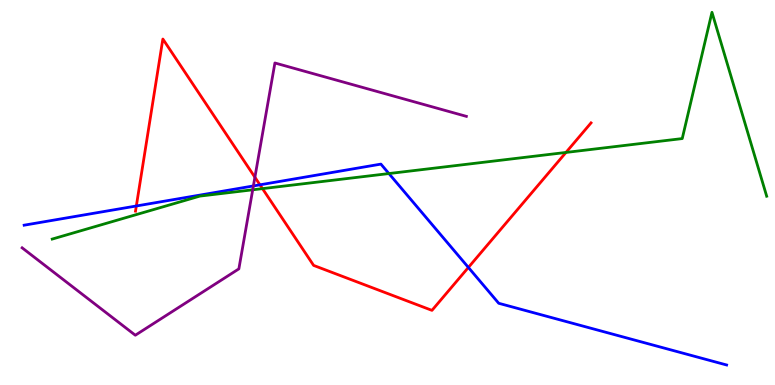[{'lines': ['blue', 'red'], 'intersections': [{'x': 1.76, 'y': 4.65}, {'x': 3.35, 'y': 5.2}, {'x': 6.04, 'y': 3.05}]}, {'lines': ['green', 'red'], 'intersections': [{'x': 3.39, 'y': 5.1}, {'x': 7.3, 'y': 6.04}]}, {'lines': ['purple', 'red'], 'intersections': [{'x': 3.29, 'y': 5.4}]}, {'lines': ['blue', 'green'], 'intersections': [{'x': 5.02, 'y': 5.49}]}, {'lines': ['blue', 'purple'], 'intersections': [{'x': 3.27, 'y': 5.17}]}, {'lines': ['green', 'purple'], 'intersections': [{'x': 3.26, 'y': 5.07}]}]